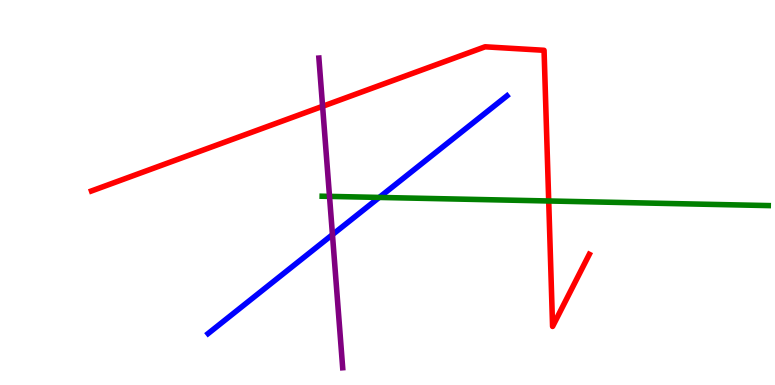[{'lines': ['blue', 'red'], 'intersections': []}, {'lines': ['green', 'red'], 'intersections': [{'x': 7.08, 'y': 4.78}]}, {'lines': ['purple', 'red'], 'intersections': [{'x': 4.16, 'y': 7.24}]}, {'lines': ['blue', 'green'], 'intersections': [{'x': 4.89, 'y': 4.87}]}, {'lines': ['blue', 'purple'], 'intersections': [{'x': 4.29, 'y': 3.91}]}, {'lines': ['green', 'purple'], 'intersections': [{'x': 4.25, 'y': 4.9}]}]